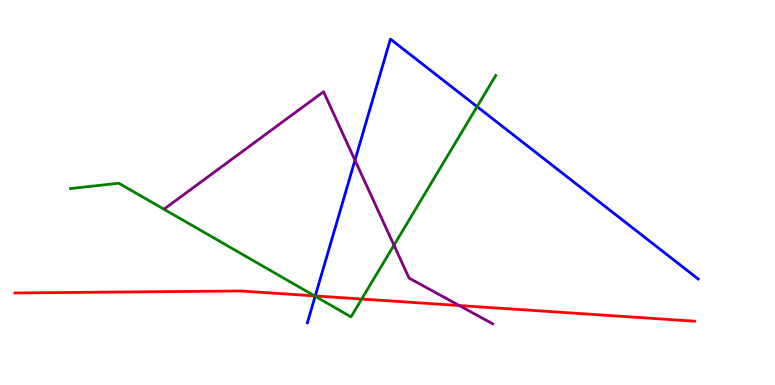[{'lines': ['blue', 'red'], 'intersections': [{'x': 4.07, 'y': 2.31}]}, {'lines': ['green', 'red'], 'intersections': [{'x': 4.06, 'y': 2.31}, {'x': 4.67, 'y': 2.23}]}, {'lines': ['purple', 'red'], 'intersections': [{'x': 5.93, 'y': 2.06}]}, {'lines': ['blue', 'green'], 'intersections': [{'x': 4.07, 'y': 2.31}, {'x': 6.16, 'y': 7.23}]}, {'lines': ['blue', 'purple'], 'intersections': [{'x': 4.58, 'y': 5.84}]}, {'lines': ['green', 'purple'], 'intersections': [{'x': 5.08, 'y': 3.63}]}]